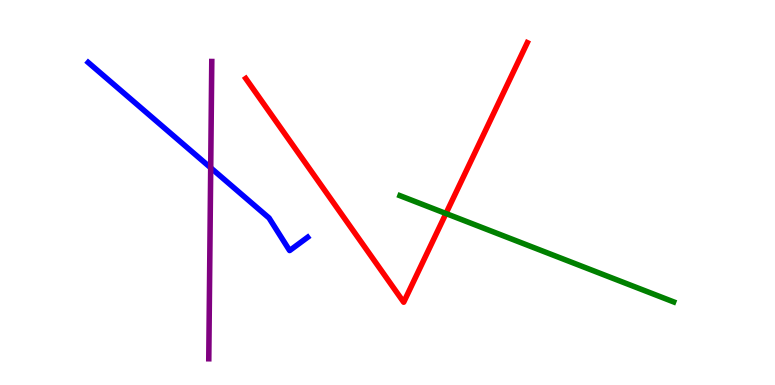[{'lines': ['blue', 'red'], 'intersections': []}, {'lines': ['green', 'red'], 'intersections': [{'x': 5.75, 'y': 4.45}]}, {'lines': ['purple', 'red'], 'intersections': []}, {'lines': ['blue', 'green'], 'intersections': []}, {'lines': ['blue', 'purple'], 'intersections': [{'x': 2.72, 'y': 5.64}]}, {'lines': ['green', 'purple'], 'intersections': []}]